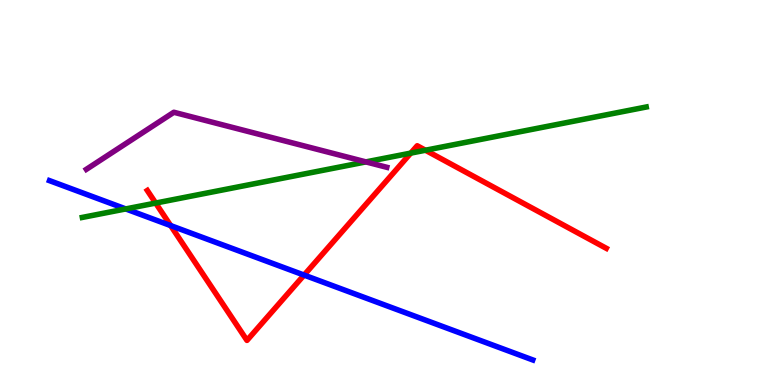[{'lines': ['blue', 'red'], 'intersections': [{'x': 2.2, 'y': 4.14}, {'x': 3.92, 'y': 2.85}]}, {'lines': ['green', 'red'], 'intersections': [{'x': 2.01, 'y': 4.73}, {'x': 5.3, 'y': 6.02}, {'x': 5.49, 'y': 6.1}]}, {'lines': ['purple', 'red'], 'intersections': []}, {'lines': ['blue', 'green'], 'intersections': [{'x': 1.62, 'y': 4.57}]}, {'lines': ['blue', 'purple'], 'intersections': []}, {'lines': ['green', 'purple'], 'intersections': [{'x': 4.72, 'y': 5.79}]}]